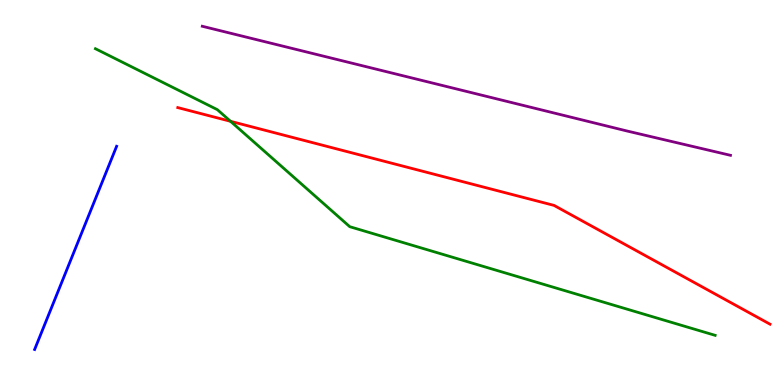[{'lines': ['blue', 'red'], 'intersections': []}, {'lines': ['green', 'red'], 'intersections': [{'x': 2.97, 'y': 6.85}]}, {'lines': ['purple', 'red'], 'intersections': []}, {'lines': ['blue', 'green'], 'intersections': []}, {'lines': ['blue', 'purple'], 'intersections': []}, {'lines': ['green', 'purple'], 'intersections': []}]